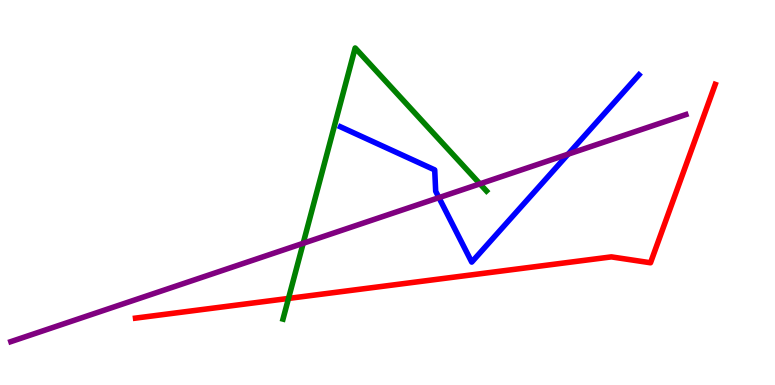[{'lines': ['blue', 'red'], 'intersections': []}, {'lines': ['green', 'red'], 'intersections': [{'x': 3.72, 'y': 2.25}]}, {'lines': ['purple', 'red'], 'intersections': []}, {'lines': ['blue', 'green'], 'intersections': []}, {'lines': ['blue', 'purple'], 'intersections': [{'x': 5.66, 'y': 4.87}, {'x': 7.33, 'y': 6.0}]}, {'lines': ['green', 'purple'], 'intersections': [{'x': 3.91, 'y': 3.68}, {'x': 6.19, 'y': 5.22}]}]